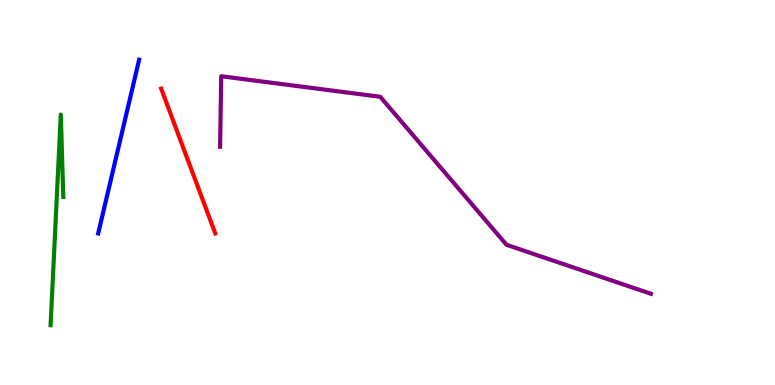[{'lines': ['blue', 'red'], 'intersections': []}, {'lines': ['green', 'red'], 'intersections': []}, {'lines': ['purple', 'red'], 'intersections': []}, {'lines': ['blue', 'green'], 'intersections': []}, {'lines': ['blue', 'purple'], 'intersections': []}, {'lines': ['green', 'purple'], 'intersections': []}]